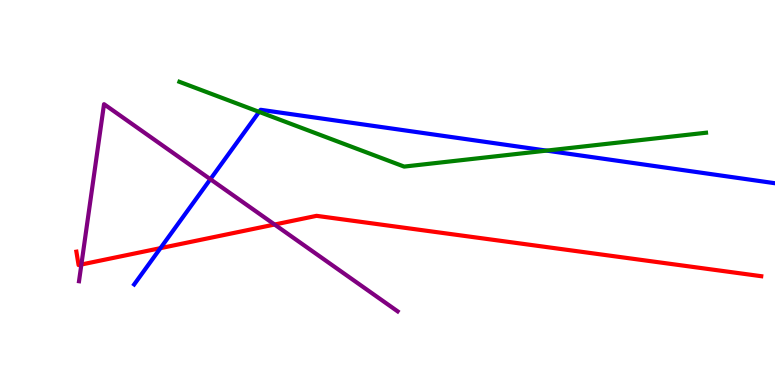[{'lines': ['blue', 'red'], 'intersections': [{'x': 2.07, 'y': 3.55}]}, {'lines': ['green', 'red'], 'intersections': []}, {'lines': ['purple', 'red'], 'intersections': [{'x': 1.05, 'y': 3.13}, {'x': 3.54, 'y': 4.17}]}, {'lines': ['blue', 'green'], 'intersections': [{'x': 3.34, 'y': 7.09}, {'x': 7.05, 'y': 6.09}]}, {'lines': ['blue', 'purple'], 'intersections': [{'x': 2.71, 'y': 5.35}]}, {'lines': ['green', 'purple'], 'intersections': []}]